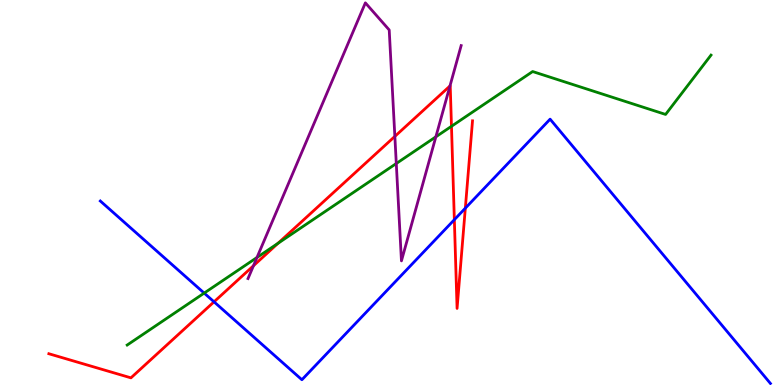[{'lines': ['blue', 'red'], 'intersections': [{'x': 2.76, 'y': 2.16}, {'x': 5.86, 'y': 4.29}, {'x': 6.0, 'y': 4.59}]}, {'lines': ['green', 'red'], 'intersections': [{'x': 3.59, 'y': 3.68}, {'x': 5.83, 'y': 6.72}]}, {'lines': ['purple', 'red'], 'intersections': [{'x': 3.27, 'y': 3.1}, {'x': 5.09, 'y': 6.46}, {'x': 5.81, 'y': 7.77}]}, {'lines': ['blue', 'green'], 'intersections': [{'x': 2.63, 'y': 2.39}]}, {'lines': ['blue', 'purple'], 'intersections': []}, {'lines': ['green', 'purple'], 'intersections': [{'x': 3.32, 'y': 3.31}, {'x': 5.11, 'y': 5.75}, {'x': 5.62, 'y': 6.45}]}]